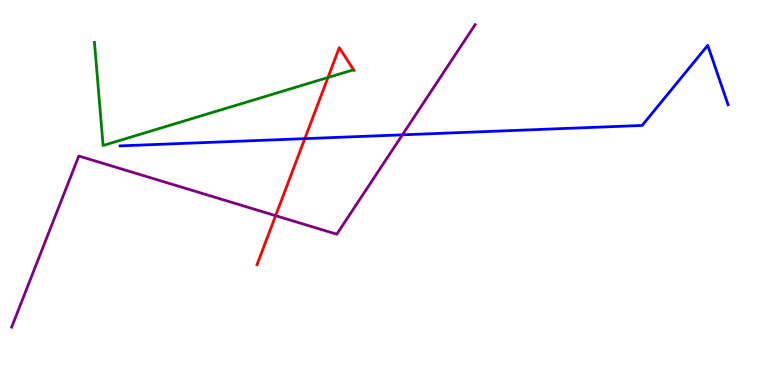[{'lines': ['blue', 'red'], 'intersections': [{'x': 3.93, 'y': 6.4}]}, {'lines': ['green', 'red'], 'intersections': [{'x': 4.23, 'y': 7.99}]}, {'lines': ['purple', 'red'], 'intersections': [{'x': 3.56, 'y': 4.4}]}, {'lines': ['blue', 'green'], 'intersections': []}, {'lines': ['blue', 'purple'], 'intersections': [{'x': 5.19, 'y': 6.5}]}, {'lines': ['green', 'purple'], 'intersections': []}]